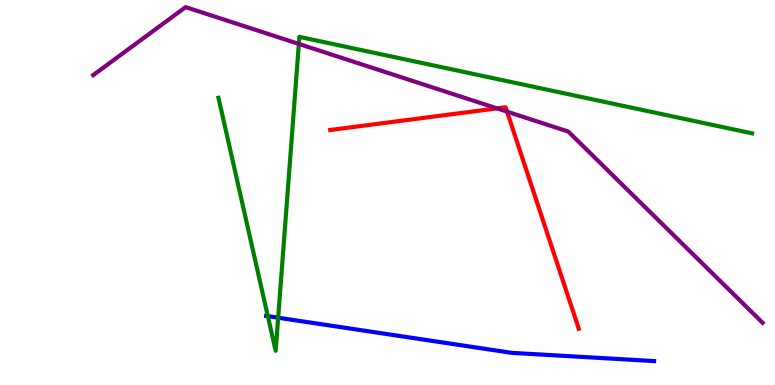[{'lines': ['blue', 'red'], 'intersections': []}, {'lines': ['green', 'red'], 'intersections': []}, {'lines': ['purple', 'red'], 'intersections': [{'x': 6.41, 'y': 7.19}, {'x': 6.54, 'y': 7.1}]}, {'lines': ['blue', 'green'], 'intersections': [{'x': 3.46, 'y': 1.79}, {'x': 3.59, 'y': 1.75}]}, {'lines': ['blue', 'purple'], 'intersections': []}, {'lines': ['green', 'purple'], 'intersections': [{'x': 3.86, 'y': 8.86}]}]